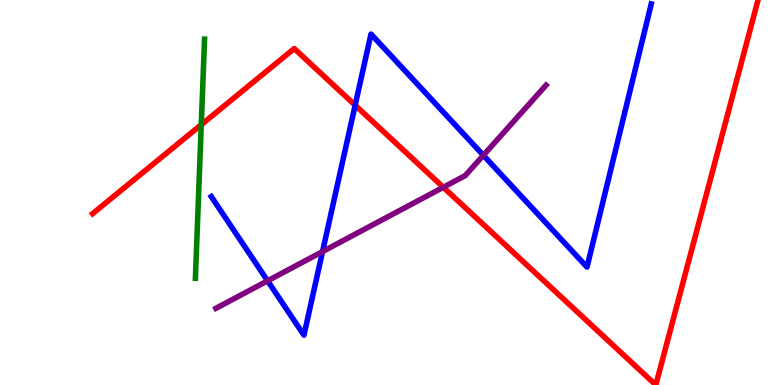[{'lines': ['blue', 'red'], 'intersections': [{'x': 4.58, 'y': 7.27}]}, {'lines': ['green', 'red'], 'intersections': [{'x': 2.6, 'y': 6.76}]}, {'lines': ['purple', 'red'], 'intersections': [{'x': 5.72, 'y': 5.14}]}, {'lines': ['blue', 'green'], 'intersections': []}, {'lines': ['blue', 'purple'], 'intersections': [{'x': 3.45, 'y': 2.71}, {'x': 4.16, 'y': 3.47}, {'x': 6.24, 'y': 5.97}]}, {'lines': ['green', 'purple'], 'intersections': []}]